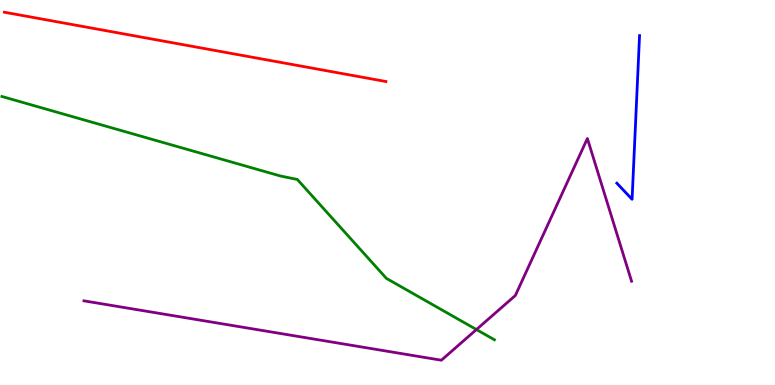[{'lines': ['blue', 'red'], 'intersections': []}, {'lines': ['green', 'red'], 'intersections': []}, {'lines': ['purple', 'red'], 'intersections': []}, {'lines': ['blue', 'green'], 'intersections': []}, {'lines': ['blue', 'purple'], 'intersections': []}, {'lines': ['green', 'purple'], 'intersections': [{'x': 6.15, 'y': 1.44}]}]